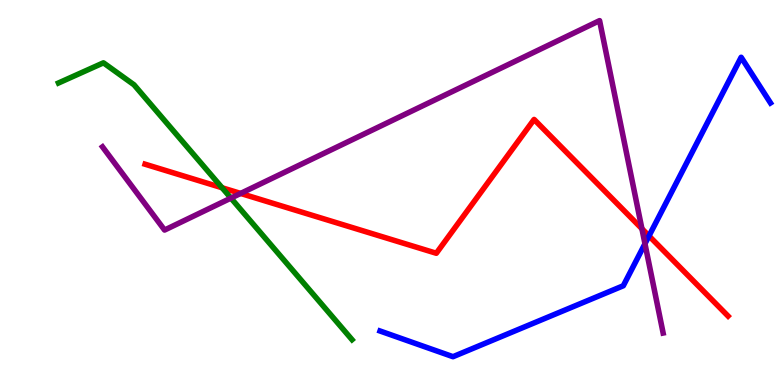[{'lines': ['blue', 'red'], 'intersections': [{'x': 8.37, 'y': 3.87}]}, {'lines': ['green', 'red'], 'intersections': [{'x': 2.87, 'y': 5.12}]}, {'lines': ['purple', 'red'], 'intersections': [{'x': 3.1, 'y': 4.98}, {'x': 8.28, 'y': 4.06}]}, {'lines': ['blue', 'green'], 'intersections': []}, {'lines': ['blue', 'purple'], 'intersections': [{'x': 8.32, 'y': 3.67}]}, {'lines': ['green', 'purple'], 'intersections': [{'x': 2.98, 'y': 4.85}]}]